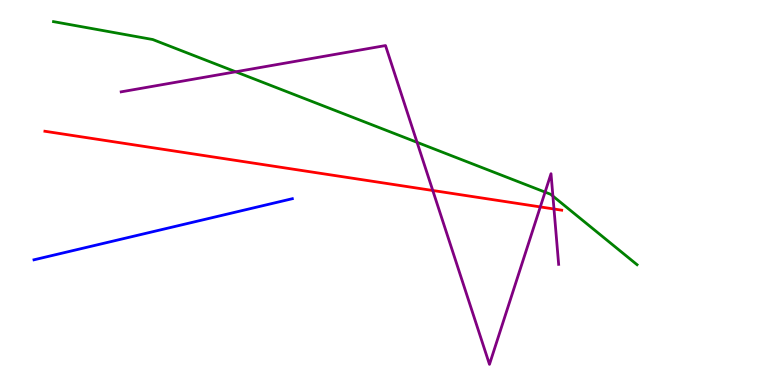[{'lines': ['blue', 'red'], 'intersections': []}, {'lines': ['green', 'red'], 'intersections': []}, {'lines': ['purple', 'red'], 'intersections': [{'x': 5.58, 'y': 5.05}, {'x': 6.97, 'y': 4.63}, {'x': 7.15, 'y': 4.57}]}, {'lines': ['blue', 'green'], 'intersections': []}, {'lines': ['blue', 'purple'], 'intersections': []}, {'lines': ['green', 'purple'], 'intersections': [{'x': 3.04, 'y': 8.14}, {'x': 5.38, 'y': 6.3}, {'x': 7.03, 'y': 5.01}, {'x': 7.13, 'y': 4.91}]}]